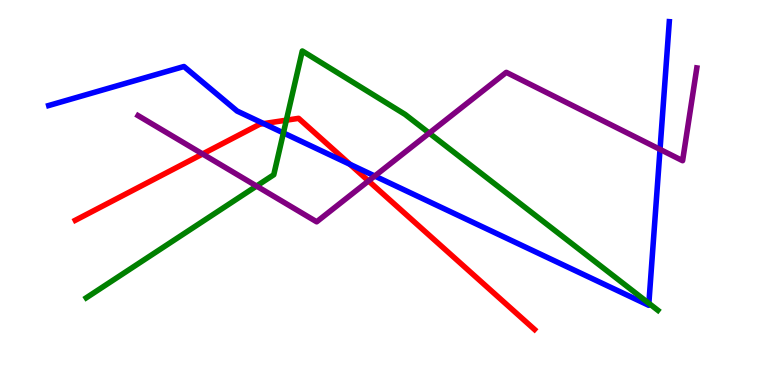[{'lines': ['blue', 'red'], 'intersections': [{'x': 3.4, 'y': 6.79}, {'x': 4.52, 'y': 5.73}]}, {'lines': ['green', 'red'], 'intersections': [{'x': 3.69, 'y': 6.88}]}, {'lines': ['purple', 'red'], 'intersections': [{'x': 2.61, 'y': 6.0}, {'x': 4.76, 'y': 5.3}]}, {'lines': ['blue', 'green'], 'intersections': [{'x': 3.66, 'y': 6.55}, {'x': 8.37, 'y': 2.12}]}, {'lines': ['blue', 'purple'], 'intersections': [{'x': 4.84, 'y': 5.43}, {'x': 8.52, 'y': 6.12}]}, {'lines': ['green', 'purple'], 'intersections': [{'x': 3.31, 'y': 5.17}, {'x': 5.54, 'y': 6.54}]}]